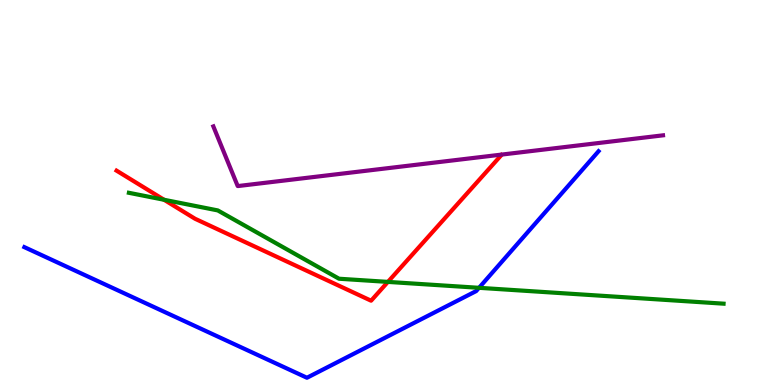[{'lines': ['blue', 'red'], 'intersections': []}, {'lines': ['green', 'red'], 'intersections': [{'x': 2.12, 'y': 4.81}, {'x': 5.01, 'y': 2.68}]}, {'lines': ['purple', 'red'], 'intersections': []}, {'lines': ['blue', 'green'], 'intersections': [{'x': 6.18, 'y': 2.52}]}, {'lines': ['blue', 'purple'], 'intersections': []}, {'lines': ['green', 'purple'], 'intersections': []}]